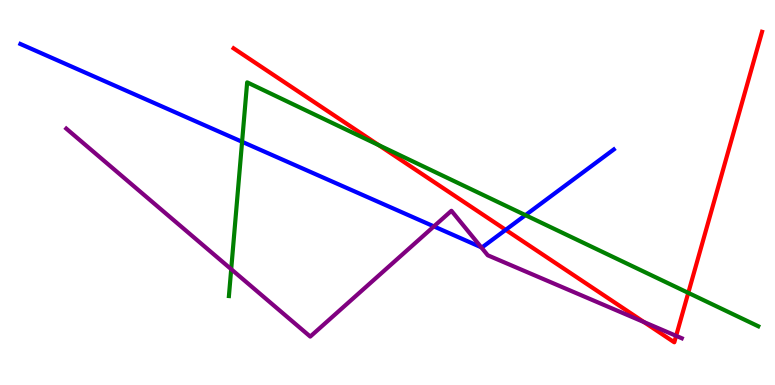[{'lines': ['blue', 'red'], 'intersections': [{'x': 6.53, 'y': 4.03}]}, {'lines': ['green', 'red'], 'intersections': [{'x': 4.89, 'y': 6.23}, {'x': 8.88, 'y': 2.39}]}, {'lines': ['purple', 'red'], 'intersections': [{'x': 8.31, 'y': 1.63}, {'x': 8.72, 'y': 1.28}]}, {'lines': ['blue', 'green'], 'intersections': [{'x': 3.12, 'y': 6.32}, {'x': 6.78, 'y': 4.41}]}, {'lines': ['blue', 'purple'], 'intersections': [{'x': 5.6, 'y': 4.12}, {'x': 6.21, 'y': 3.58}]}, {'lines': ['green', 'purple'], 'intersections': [{'x': 2.98, 'y': 3.01}]}]